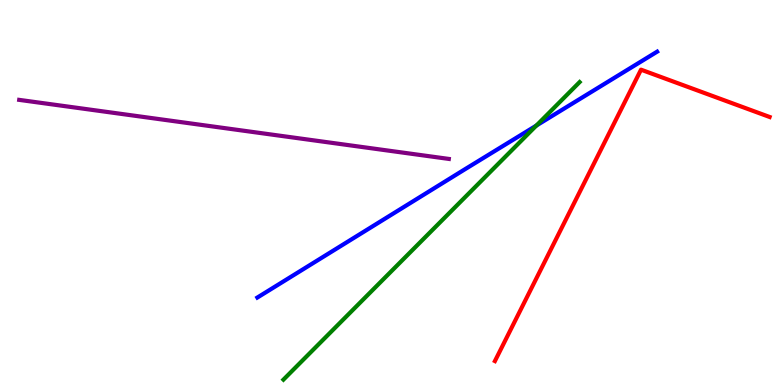[{'lines': ['blue', 'red'], 'intersections': []}, {'lines': ['green', 'red'], 'intersections': []}, {'lines': ['purple', 'red'], 'intersections': []}, {'lines': ['blue', 'green'], 'intersections': [{'x': 6.92, 'y': 6.74}]}, {'lines': ['blue', 'purple'], 'intersections': []}, {'lines': ['green', 'purple'], 'intersections': []}]